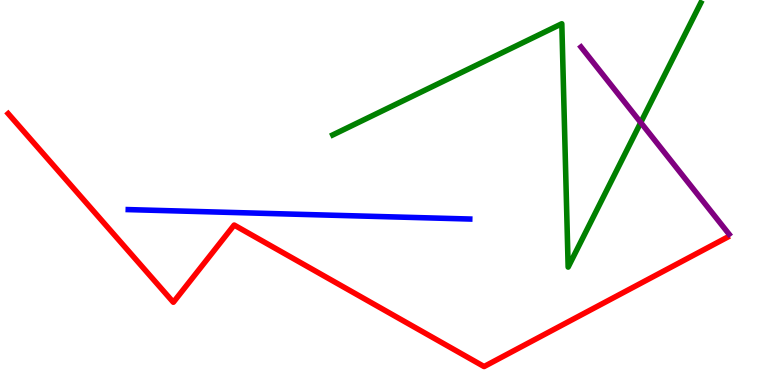[{'lines': ['blue', 'red'], 'intersections': []}, {'lines': ['green', 'red'], 'intersections': []}, {'lines': ['purple', 'red'], 'intersections': []}, {'lines': ['blue', 'green'], 'intersections': []}, {'lines': ['blue', 'purple'], 'intersections': []}, {'lines': ['green', 'purple'], 'intersections': [{'x': 8.27, 'y': 6.82}]}]